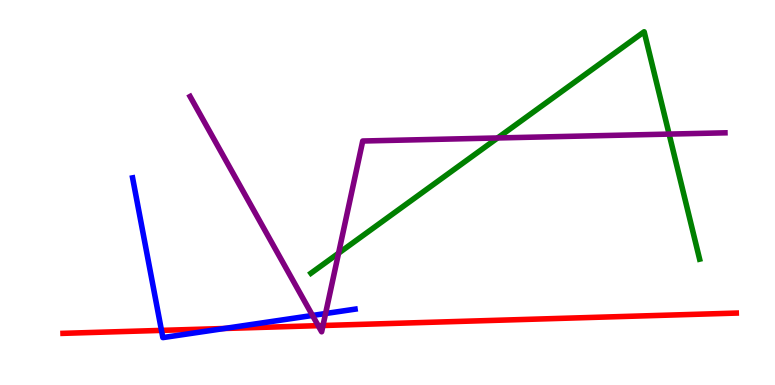[{'lines': ['blue', 'red'], 'intersections': [{'x': 2.08, 'y': 1.42}, {'x': 2.9, 'y': 1.47}]}, {'lines': ['green', 'red'], 'intersections': []}, {'lines': ['purple', 'red'], 'intersections': [{'x': 4.11, 'y': 1.54}, {'x': 4.17, 'y': 1.54}]}, {'lines': ['blue', 'green'], 'intersections': []}, {'lines': ['blue', 'purple'], 'intersections': [{'x': 4.03, 'y': 1.81}, {'x': 4.2, 'y': 1.86}]}, {'lines': ['green', 'purple'], 'intersections': [{'x': 4.37, 'y': 3.42}, {'x': 6.42, 'y': 6.42}, {'x': 8.63, 'y': 6.52}]}]